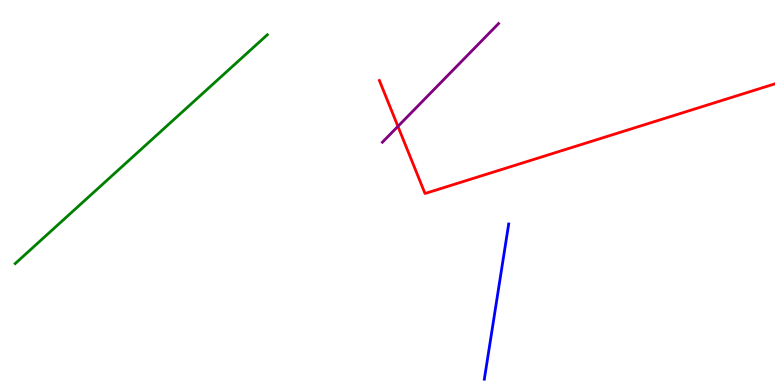[{'lines': ['blue', 'red'], 'intersections': []}, {'lines': ['green', 'red'], 'intersections': []}, {'lines': ['purple', 'red'], 'intersections': [{'x': 5.13, 'y': 6.72}]}, {'lines': ['blue', 'green'], 'intersections': []}, {'lines': ['blue', 'purple'], 'intersections': []}, {'lines': ['green', 'purple'], 'intersections': []}]